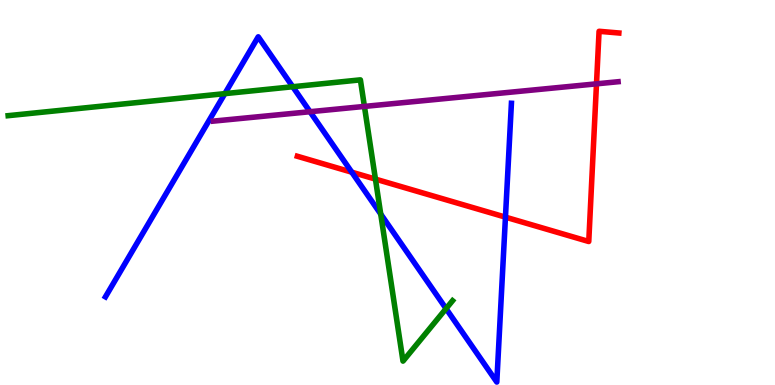[{'lines': ['blue', 'red'], 'intersections': [{'x': 4.54, 'y': 5.53}, {'x': 6.52, 'y': 4.36}]}, {'lines': ['green', 'red'], 'intersections': [{'x': 4.84, 'y': 5.35}]}, {'lines': ['purple', 'red'], 'intersections': [{'x': 7.7, 'y': 7.82}]}, {'lines': ['blue', 'green'], 'intersections': [{'x': 2.9, 'y': 7.57}, {'x': 3.78, 'y': 7.75}, {'x': 4.91, 'y': 4.44}, {'x': 5.76, 'y': 1.98}]}, {'lines': ['blue', 'purple'], 'intersections': [{'x': 4.0, 'y': 7.1}]}, {'lines': ['green', 'purple'], 'intersections': [{'x': 4.7, 'y': 7.24}]}]